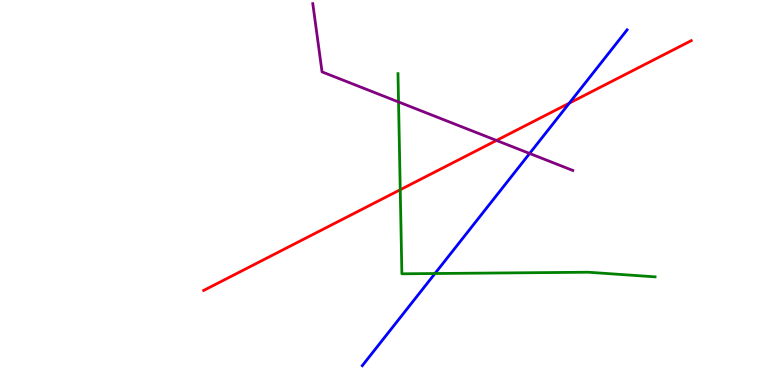[{'lines': ['blue', 'red'], 'intersections': [{'x': 7.35, 'y': 7.32}]}, {'lines': ['green', 'red'], 'intersections': [{'x': 5.16, 'y': 5.07}]}, {'lines': ['purple', 'red'], 'intersections': [{'x': 6.41, 'y': 6.35}]}, {'lines': ['blue', 'green'], 'intersections': [{'x': 5.61, 'y': 2.9}]}, {'lines': ['blue', 'purple'], 'intersections': [{'x': 6.83, 'y': 6.01}]}, {'lines': ['green', 'purple'], 'intersections': [{'x': 5.14, 'y': 7.35}]}]